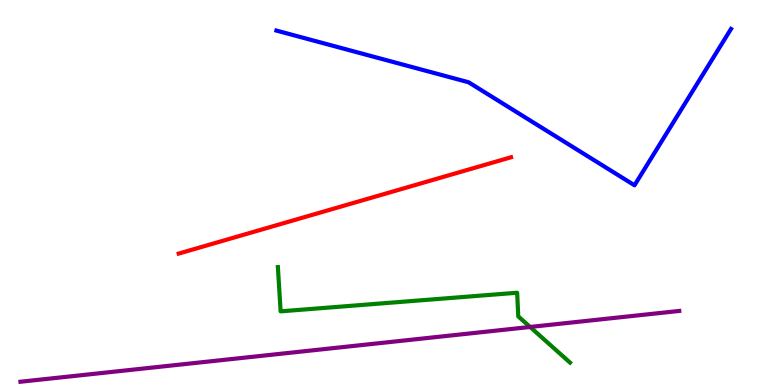[{'lines': ['blue', 'red'], 'intersections': []}, {'lines': ['green', 'red'], 'intersections': []}, {'lines': ['purple', 'red'], 'intersections': []}, {'lines': ['blue', 'green'], 'intersections': []}, {'lines': ['blue', 'purple'], 'intersections': []}, {'lines': ['green', 'purple'], 'intersections': [{'x': 6.84, 'y': 1.51}]}]